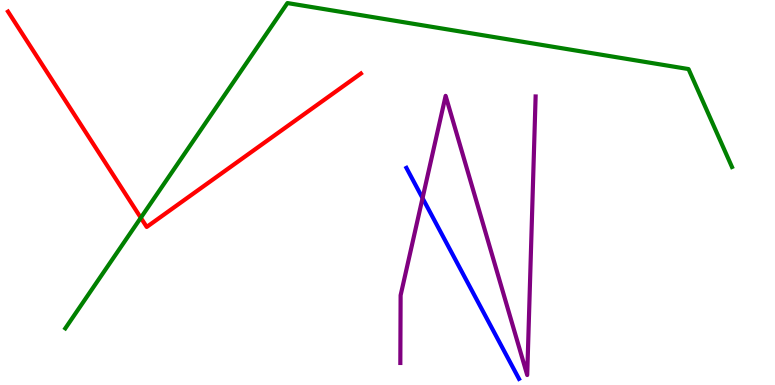[{'lines': ['blue', 'red'], 'intersections': []}, {'lines': ['green', 'red'], 'intersections': [{'x': 1.82, 'y': 4.34}]}, {'lines': ['purple', 'red'], 'intersections': []}, {'lines': ['blue', 'green'], 'intersections': []}, {'lines': ['blue', 'purple'], 'intersections': [{'x': 5.45, 'y': 4.85}]}, {'lines': ['green', 'purple'], 'intersections': []}]